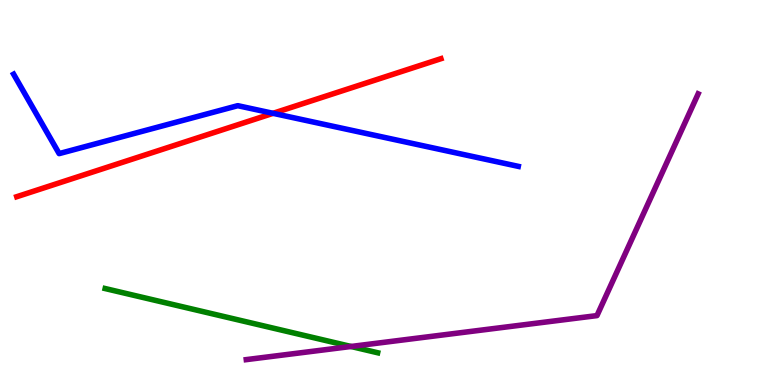[{'lines': ['blue', 'red'], 'intersections': [{'x': 3.52, 'y': 7.06}]}, {'lines': ['green', 'red'], 'intersections': []}, {'lines': ['purple', 'red'], 'intersections': []}, {'lines': ['blue', 'green'], 'intersections': []}, {'lines': ['blue', 'purple'], 'intersections': []}, {'lines': ['green', 'purple'], 'intersections': [{'x': 4.53, 'y': 1.0}]}]